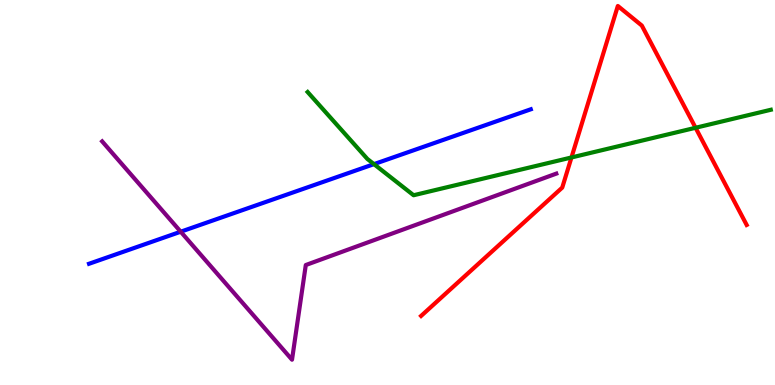[{'lines': ['blue', 'red'], 'intersections': []}, {'lines': ['green', 'red'], 'intersections': [{'x': 7.37, 'y': 5.91}, {'x': 8.98, 'y': 6.68}]}, {'lines': ['purple', 'red'], 'intersections': []}, {'lines': ['blue', 'green'], 'intersections': [{'x': 4.83, 'y': 5.74}]}, {'lines': ['blue', 'purple'], 'intersections': [{'x': 2.33, 'y': 3.98}]}, {'lines': ['green', 'purple'], 'intersections': []}]